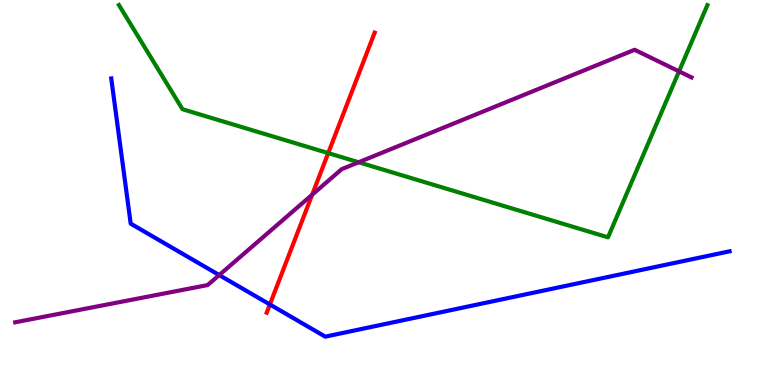[{'lines': ['blue', 'red'], 'intersections': [{'x': 3.48, 'y': 2.09}]}, {'lines': ['green', 'red'], 'intersections': [{'x': 4.24, 'y': 6.02}]}, {'lines': ['purple', 'red'], 'intersections': [{'x': 4.03, 'y': 4.94}]}, {'lines': ['blue', 'green'], 'intersections': []}, {'lines': ['blue', 'purple'], 'intersections': [{'x': 2.83, 'y': 2.86}]}, {'lines': ['green', 'purple'], 'intersections': [{'x': 4.63, 'y': 5.79}, {'x': 8.76, 'y': 8.15}]}]